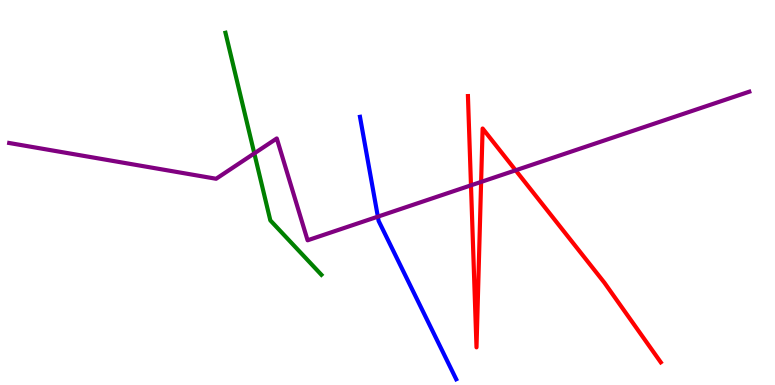[{'lines': ['blue', 'red'], 'intersections': []}, {'lines': ['green', 'red'], 'intersections': []}, {'lines': ['purple', 'red'], 'intersections': [{'x': 6.08, 'y': 5.19}, {'x': 6.21, 'y': 5.27}, {'x': 6.65, 'y': 5.58}]}, {'lines': ['blue', 'green'], 'intersections': []}, {'lines': ['blue', 'purple'], 'intersections': [{'x': 4.88, 'y': 4.37}]}, {'lines': ['green', 'purple'], 'intersections': [{'x': 3.28, 'y': 6.02}]}]